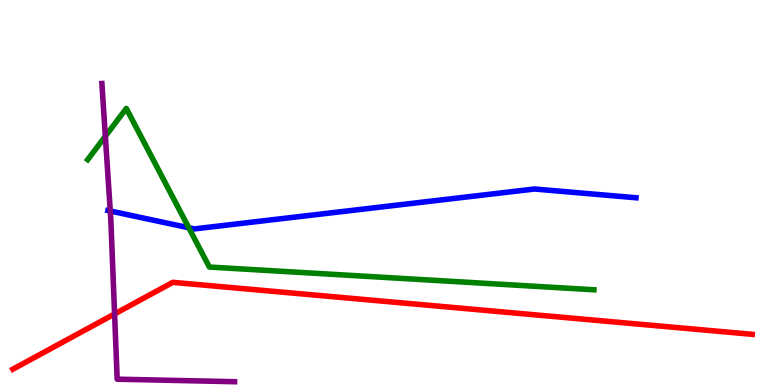[{'lines': ['blue', 'red'], 'intersections': []}, {'lines': ['green', 'red'], 'intersections': []}, {'lines': ['purple', 'red'], 'intersections': [{'x': 1.48, 'y': 1.85}]}, {'lines': ['blue', 'green'], 'intersections': [{'x': 2.44, 'y': 4.08}]}, {'lines': ['blue', 'purple'], 'intersections': [{'x': 1.42, 'y': 4.52}]}, {'lines': ['green', 'purple'], 'intersections': [{'x': 1.36, 'y': 6.46}]}]